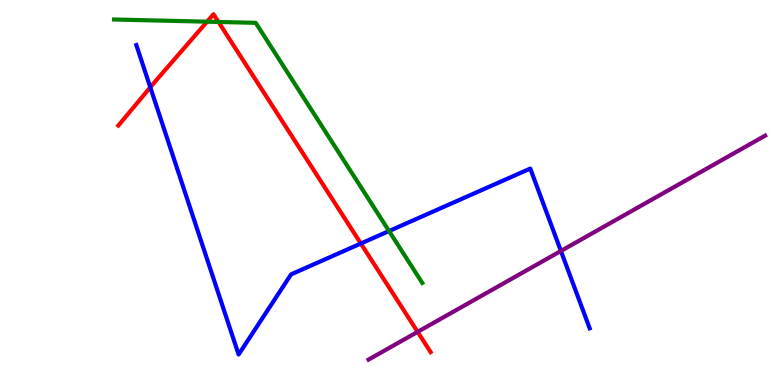[{'lines': ['blue', 'red'], 'intersections': [{'x': 1.94, 'y': 7.73}, {'x': 4.66, 'y': 3.68}]}, {'lines': ['green', 'red'], 'intersections': [{'x': 2.67, 'y': 9.44}, {'x': 2.82, 'y': 9.43}]}, {'lines': ['purple', 'red'], 'intersections': [{'x': 5.39, 'y': 1.38}]}, {'lines': ['blue', 'green'], 'intersections': [{'x': 5.02, 'y': 4.0}]}, {'lines': ['blue', 'purple'], 'intersections': [{'x': 7.24, 'y': 3.48}]}, {'lines': ['green', 'purple'], 'intersections': []}]